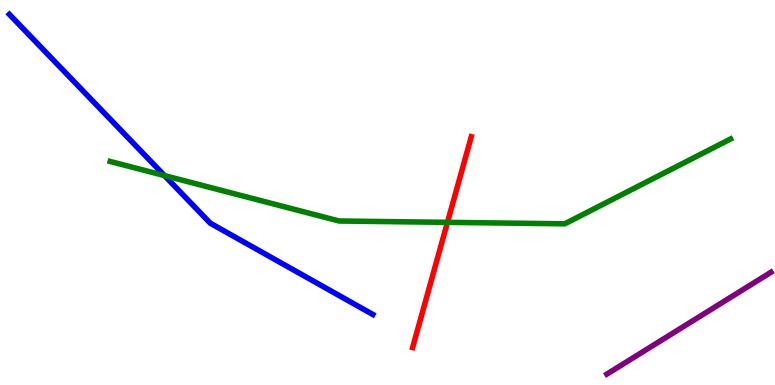[{'lines': ['blue', 'red'], 'intersections': []}, {'lines': ['green', 'red'], 'intersections': [{'x': 5.77, 'y': 4.22}]}, {'lines': ['purple', 'red'], 'intersections': []}, {'lines': ['blue', 'green'], 'intersections': [{'x': 2.12, 'y': 5.44}]}, {'lines': ['blue', 'purple'], 'intersections': []}, {'lines': ['green', 'purple'], 'intersections': []}]